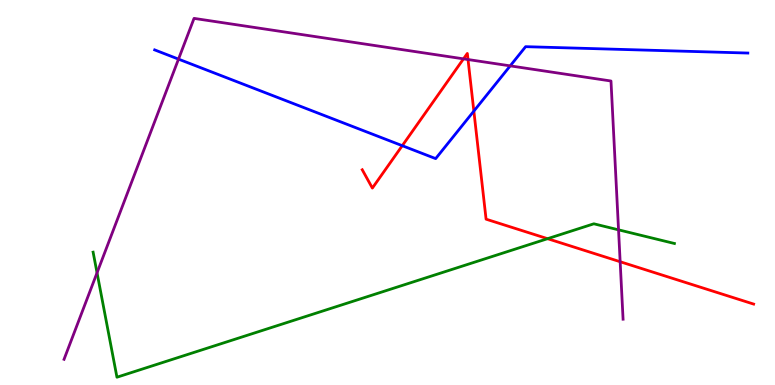[{'lines': ['blue', 'red'], 'intersections': [{'x': 5.19, 'y': 6.22}, {'x': 6.11, 'y': 7.11}]}, {'lines': ['green', 'red'], 'intersections': [{'x': 7.07, 'y': 3.8}]}, {'lines': ['purple', 'red'], 'intersections': [{'x': 5.98, 'y': 8.47}, {'x': 6.04, 'y': 8.45}, {'x': 8.0, 'y': 3.2}]}, {'lines': ['blue', 'green'], 'intersections': []}, {'lines': ['blue', 'purple'], 'intersections': [{'x': 2.3, 'y': 8.46}, {'x': 6.58, 'y': 8.29}]}, {'lines': ['green', 'purple'], 'intersections': [{'x': 1.25, 'y': 2.91}, {'x': 7.98, 'y': 4.03}]}]